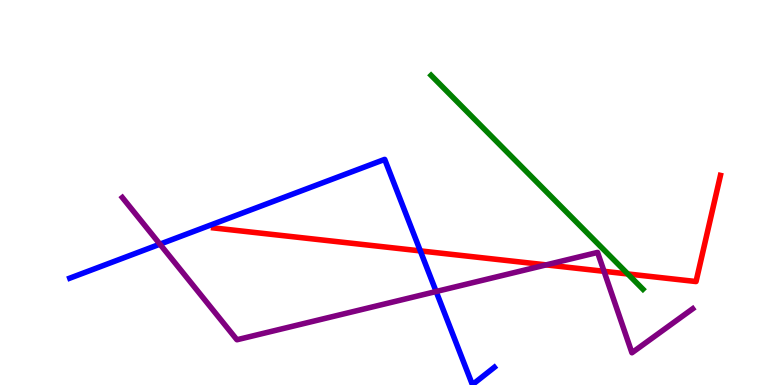[{'lines': ['blue', 'red'], 'intersections': [{'x': 5.42, 'y': 3.48}]}, {'lines': ['green', 'red'], 'intersections': [{'x': 8.1, 'y': 2.88}]}, {'lines': ['purple', 'red'], 'intersections': [{'x': 7.05, 'y': 3.12}, {'x': 7.79, 'y': 2.95}]}, {'lines': ['blue', 'green'], 'intersections': []}, {'lines': ['blue', 'purple'], 'intersections': [{'x': 2.06, 'y': 3.66}, {'x': 5.63, 'y': 2.43}]}, {'lines': ['green', 'purple'], 'intersections': []}]